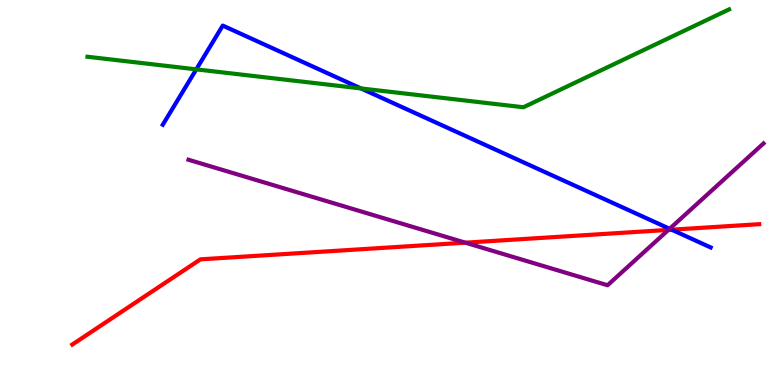[{'lines': ['blue', 'red'], 'intersections': [{'x': 8.67, 'y': 4.03}]}, {'lines': ['green', 'red'], 'intersections': []}, {'lines': ['purple', 'red'], 'intersections': [{'x': 6.0, 'y': 3.7}, {'x': 8.62, 'y': 4.03}]}, {'lines': ['blue', 'green'], 'intersections': [{'x': 2.53, 'y': 8.2}, {'x': 4.66, 'y': 7.7}]}, {'lines': ['blue', 'purple'], 'intersections': [{'x': 8.64, 'y': 4.06}]}, {'lines': ['green', 'purple'], 'intersections': []}]